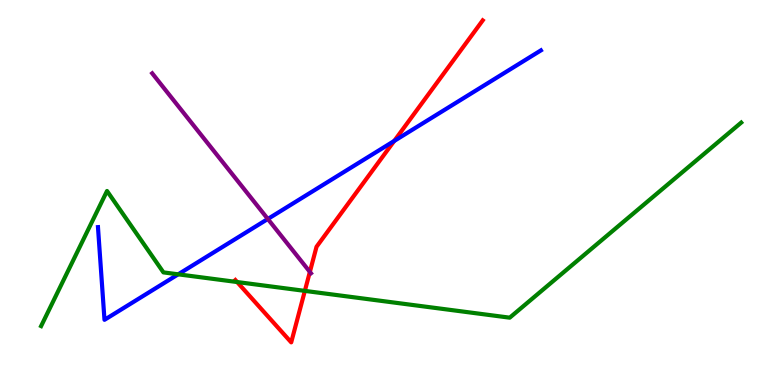[{'lines': ['blue', 'red'], 'intersections': [{'x': 5.09, 'y': 6.34}]}, {'lines': ['green', 'red'], 'intersections': [{'x': 3.06, 'y': 2.67}, {'x': 3.93, 'y': 2.44}]}, {'lines': ['purple', 'red'], 'intersections': [{'x': 4.0, 'y': 2.94}]}, {'lines': ['blue', 'green'], 'intersections': [{'x': 2.3, 'y': 2.87}]}, {'lines': ['blue', 'purple'], 'intersections': [{'x': 3.46, 'y': 4.31}]}, {'lines': ['green', 'purple'], 'intersections': []}]